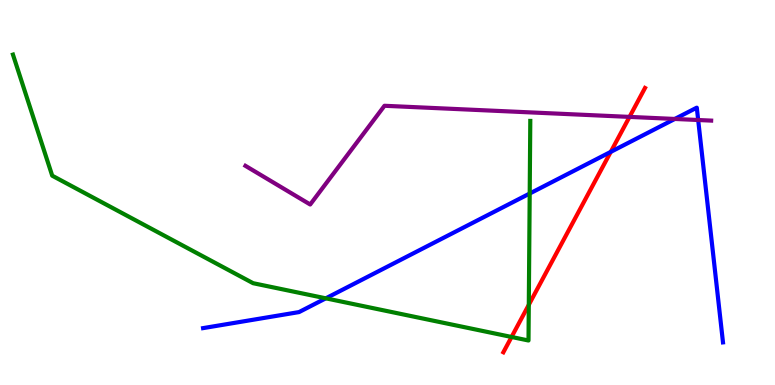[{'lines': ['blue', 'red'], 'intersections': [{'x': 7.88, 'y': 6.06}]}, {'lines': ['green', 'red'], 'intersections': [{'x': 6.6, 'y': 1.25}, {'x': 6.82, 'y': 2.08}]}, {'lines': ['purple', 'red'], 'intersections': [{'x': 8.12, 'y': 6.96}]}, {'lines': ['blue', 'green'], 'intersections': [{'x': 4.2, 'y': 2.25}, {'x': 6.83, 'y': 4.97}]}, {'lines': ['blue', 'purple'], 'intersections': [{'x': 8.71, 'y': 6.91}, {'x': 9.01, 'y': 6.88}]}, {'lines': ['green', 'purple'], 'intersections': []}]